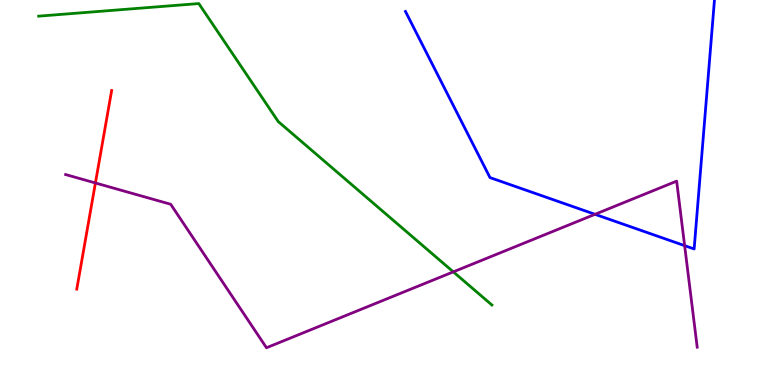[{'lines': ['blue', 'red'], 'intersections': []}, {'lines': ['green', 'red'], 'intersections': []}, {'lines': ['purple', 'red'], 'intersections': [{'x': 1.23, 'y': 5.25}]}, {'lines': ['blue', 'green'], 'intersections': []}, {'lines': ['blue', 'purple'], 'intersections': [{'x': 7.68, 'y': 4.43}, {'x': 8.83, 'y': 3.62}]}, {'lines': ['green', 'purple'], 'intersections': [{'x': 5.85, 'y': 2.94}]}]